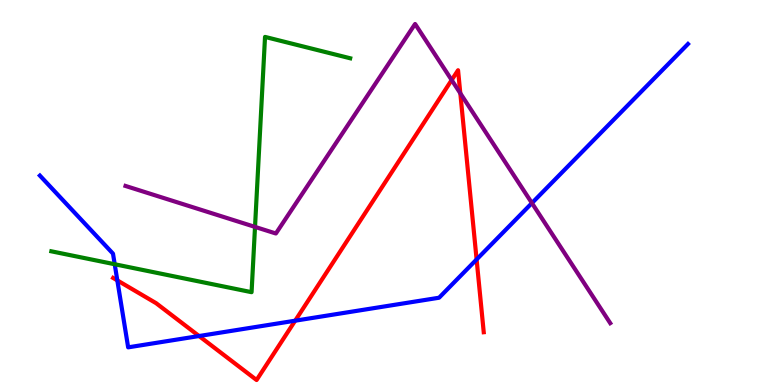[{'lines': ['blue', 'red'], 'intersections': [{'x': 1.51, 'y': 2.72}, {'x': 2.57, 'y': 1.27}, {'x': 3.81, 'y': 1.67}, {'x': 6.15, 'y': 3.26}]}, {'lines': ['green', 'red'], 'intersections': []}, {'lines': ['purple', 'red'], 'intersections': [{'x': 5.83, 'y': 7.92}, {'x': 5.94, 'y': 7.58}]}, {'lines': ['blue', 'green'], 'intersections': [{'x': 1.48, 'y': 3.14}]}, {'lines': ['blue', 'purple'], 'intersections': [{'x': 6.86, 'y': 4.73}]}, {'lines': ['green', 'purple'], 'intersections': [{'x': 3.29, 'y': 4.11}]}]